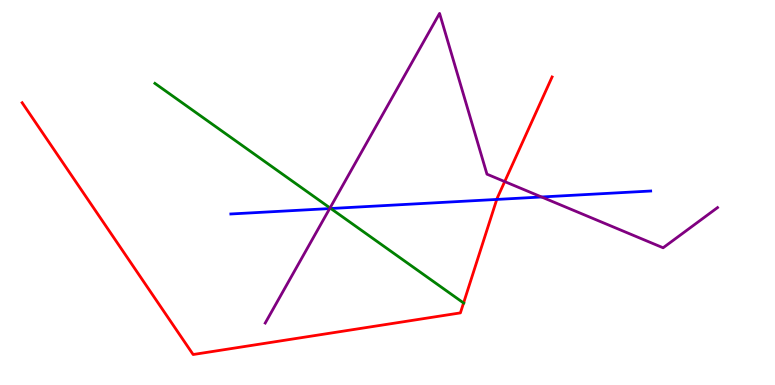[{'lines': ['blue', 'red'], 'intersections': [{'x': 6.41, 'y': 4.82}]}, {'lines': ['green', 'red'], 'intersections': [{'x': 5.98, 'y': 2.13}]}, {'lines': ['purple', 'red'], 'intersections': [{'x': 6.51, 'y': 5.28}]}, {'lines': ['blue', 'green'], 'intersections': [{'x': 4.27, 'y': 4.58}]}, {'lines': ['blue', 'purple'], 'intersections': [{'x': 4.25, 'y': 4.58}, {'x': 6.99, 'y': 4.88}]}, {'lines': ['green', 'purple'], 'intersections': [{'x': 4.26, 'y': 4.6}]}]